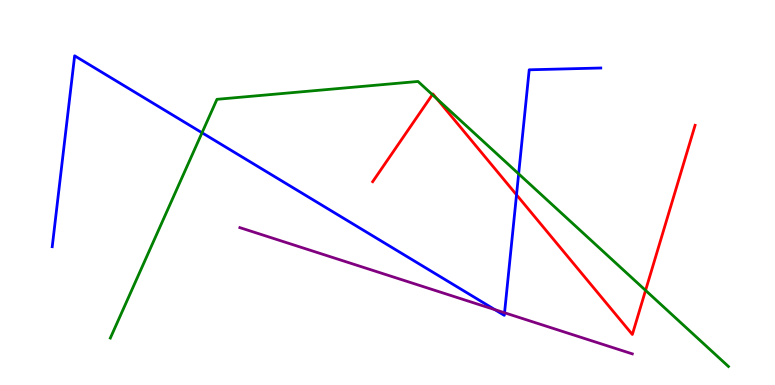[{'lines': ['blue', 'red'], 'intersections': [{'x': 6.66, 'y': 4.94}]}, {'lines': ['green', 'red'], 'intersections': [{'x': 5.58, 'y': 7.54}, {'x': 5.64, 'y': 7.43}, {'x': 8.33, 'y': 2.46}]}, {'lines': ['purple', 'red'], 'intersections': []}, {'lines': ['blue', 'green'], 'intersections': [{'x': 2.61, 'y': 6.55}, {'x': 6.69, 'y': 5.48}]}, {'lines': ['blue', 'purple'], 'intersections': [{'x': 6.39, 'y': 1.96}, {'x': 6.51, 'y': 1.88}]}, {'lines': ['green', 'purple'], 'intersections': []}]